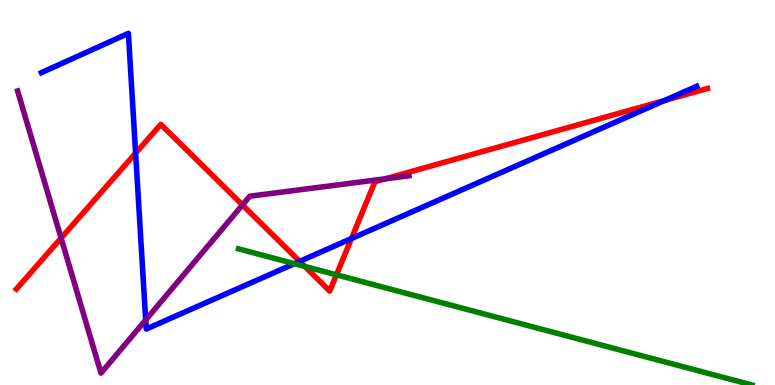[{'lines': ['blue', 'red'], 'intersections': [{'x': 1.75, 'y': 6.02}, {'x': 3.87, 'y': 3.21}, {'x': 4.53, 'y': 3.8}, {'x': 8.57, 'y': 7.39}]}, {'lines': ['green', 'red'], 'intersections': [{'x': 3.93, 'y': 3.08}, {'x': 4.34, 'y': 2.86}]}, {'lines': ['purple', 'red'], 'intersections': [{'x': 0.788, 'y': 3.82}, {'x': 3.13, 'y': 4.68}, {'x': 4.97, 'y': 5.36}]}, {'lines': ['blue', 'green'], 'intersections': [{'x': 3.8, 'y': 3.15}]}, {'lines': ['blue', 'purple'], 'intersections': [{'x': 1.88, 'y': 1.69}]}, {'lines': ['green', 'purple'], 'intersections': []}]